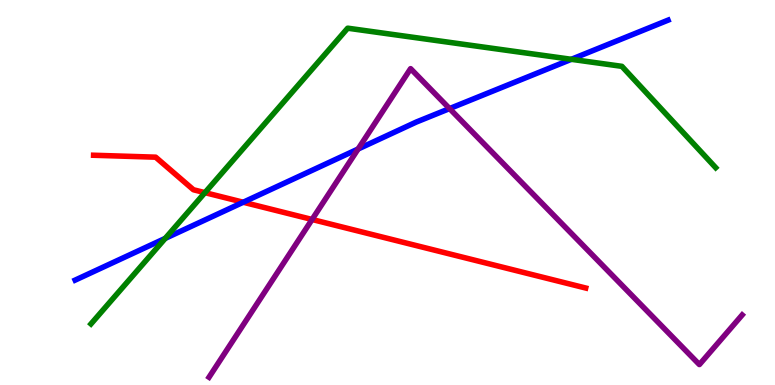[{'lines': ['blue', 'red'], 'intersections': [{'x': 3.14, 'y': 4.75}]}, {'lines': ['green', 'red'], 'intersections': [{'x': 2.64, 'y': 5.0}]}, {'lines': ['purple', 'red'], 'intersections': [{'x': 4.03, 'y': 4.3}]}, {'lines': ['blue', 'green'], 'intersections': [{'x': 2.13, 'y': 3.81}, {'x': 7.37, 'y': 8.46}]}, {'lines': ['blue', 'purple'], 'intersections': [{'x': 4.62, 'y': 6.13}, {'x': 5.8, 'y': 7.18}]}, {'lines': ['green', 'purple'], 'intersections': []}]